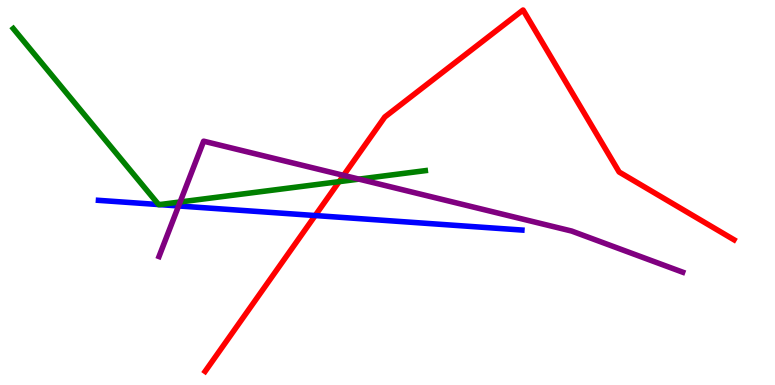[{'lines': ['blue', 'red'], 'intersections': [{'x': 4.07, 'y': 4.4}]}, {'lines': ['green', 'red'], 'intersections': [{'x': 4.38, 'y': 5.28}]}, {'lines': ['purple', 'red'], 'intersections': [{'x': 4.43, 'y': 5.45}]}, {'lines': ['blue', 'green'], 'intersections': [{'x': 2.05, 'y': 4.69}, {'x': 2.06, 'y': 4.69}]}, {'lines': ['blue', 'purple'], 'intersections': [{'x': 2.3, 'y': 4.65}]}, {'lines': ['green', 'purple'], 'intersections': [{'x': 2.32, 'y': 4.75}, {'x': 4.63, 'y': 5.35}]}]